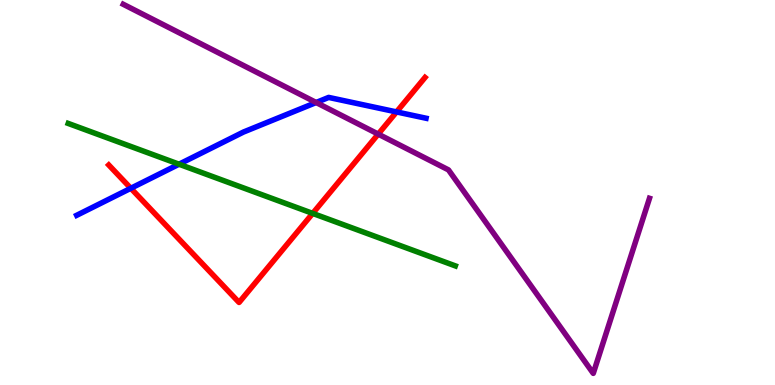[{'lines': ['blue', 'red'], 'intersections': [{'x': 1.69, 'y': 5.11}, {'x': 5.12, 'y': 7.09}]}, {'lines': ['green', 'red'], 'intersections': [{'x': 4.03, 'y': 4.46}]}, {'lines': ['purple', 'red'], 'intersections': [{'x': 4.88, 'y': 6.52}]}, {'lines': ['blue', 'green'], 'intersections': [{'x': 2.31, 'y': 5.73}]}, {'lines': ['blue', 'purple'], 'intersections': [{'x': 4.08, 'y': 7.34}]}, {'lines': ['green', 'purple'], 'intersections': []}]